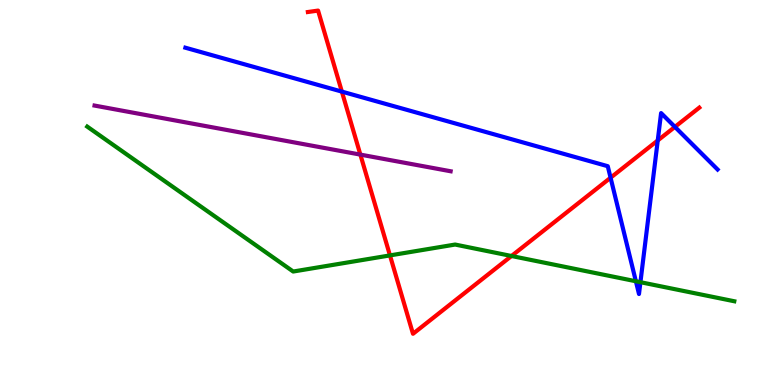[{'lines': ['blue', 'red'], 'intersections': [{'x': 4.41, 'y': 7.62}, {'x': 7.88, 'y': 5.38}, {'x': 8.49, 'y': 6.35}, {'x': 8.71, 'y': 6.7}]}, {'lines': ['green', 'red'], 'intersections': [{'x': 5.03, 'y': 3.37}, {'x': 6.6, 'y': 3.35}]}, {'lines': ['purple', 'red'], 'intersections': [{'x': 4.65, 'y': 5.98}]}, {'lines': ['blue', 'green'], 'intersections': [{'x': 8.2, 'y': 2.69}, {'x': 8.26, 'y': 2.67}]}, {'lines': ['blue', 'purple'], 'intersections': []}, {'lines': ['green', 'purple'], 'intersections': []}]